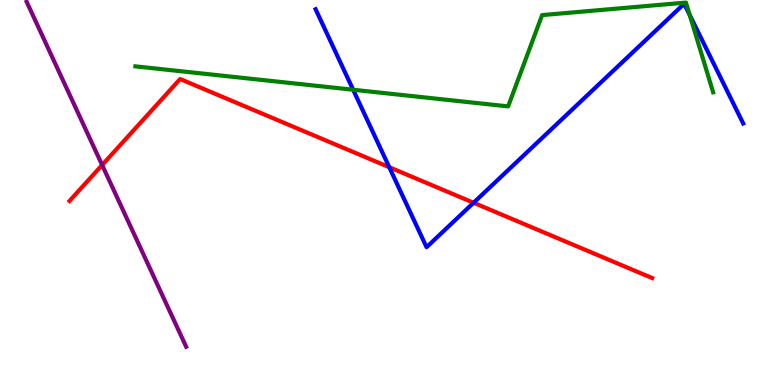[{'lines': ['blue', 'red'], 'intersections': [{'x': 5.02, 'y': 5.66}, {'x': 6.11, 'y': 4.73}]}, {'lines': ['green', 'red'], 'intersections': []}, {'lines': ['purple', 'red'], 'intersections': [{'x': 1.32, 'y': 5.71}]}, {'lines': ['blue', 'green'], 'intersections': [{'x': 4.56, 'y': 7.67}, {'x': 8.9, 'y': 9.61}]}, {'lines': ['blue', 'purple'], 'intersections': []}, {'lines': ['green', 'purple'], 'intersections': []}]